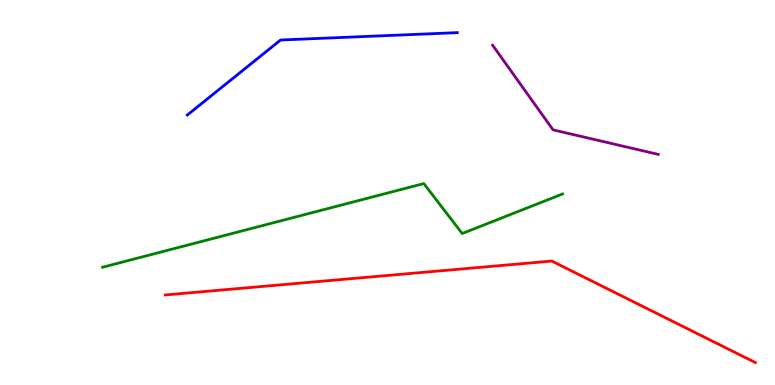[{'lines': ['blue', 'red'], 'intersections': []}, {'lines': ['green', 'red'], 'intersections': []}, {'lines': ['purple', 'red'], 'intersections': []}, {'lines': ['blue', 'green'], 'intersections': []}, {'lines': ['blue', 'purple'], 'intersections': []}, {'lines': ['green', 'purple'], 'intersections': []}]